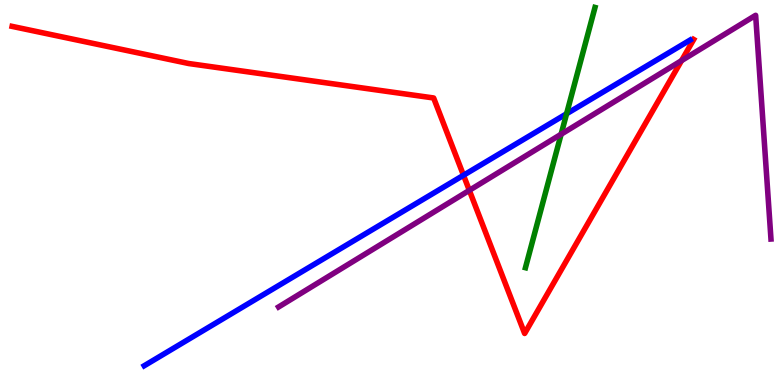[{'lines': ['blue', 'red'], 'intersections': [{'x': 5.98, 'y': 5.45}]}, {'lines': ['green', 'red'], 'intersections': []}, {'lines': ['purple', 'red'], 'intersections': [{'x': 6.06, 'y': 5.06}, {'x': 8.79, 'y': 8.43}]}, {'lines': ['blue', 'green'], 'intersections': [{'x': 7.31, 'y': 7.05}]}, {'lines': ['blue', 'purple'], 'intersections': []}, {'lines': ['green', 'purple'], 'intersections': [{'x': 7.24, 'y': 6.51}]}]